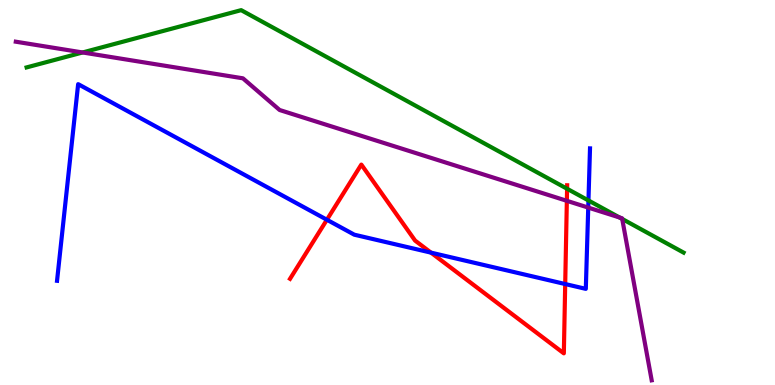[{'lines': ['blue', 'red'], 'intersections': [{'x': 4.22, 'y': 4.29}, {'x': 5.56, 'y': 3.44}, {'x': 7.29, 'y': 2.62}]}, {'lines': ['green', 'red'], 'intersections': [{'x': 7.32, 'y': 5.1}]}, {'lines': ['purple', 'red'], 'intersections': [{'x': 7.31, 'y': 4.78}]}, {'lines': ['blue', 'green'], 'intersections': [{'x': 7.59, 'y': 4.79}]}, {'lines': ['blue', 'purple'], 'intersections': [{'x': 7.59, 'y': 4.61}]}, {'lines': ['green', 'purple'], 'intersections': [{'x': 1.07, 'y': 8.64}, {'x': 7.99, 'y': 4.35}, {'x': 8.03, 'y': 4.31}]}]